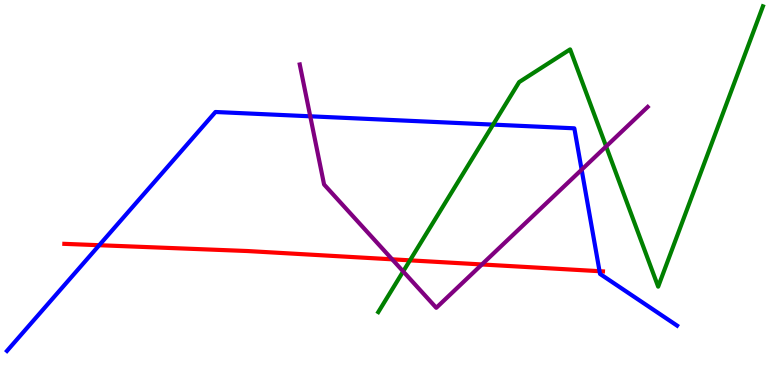[{'lines': ['blue', 'red'], 'intersections': [{'x': 1.28, 'y': 3.63}, {'x': 7.74, 'y': 2.96}]}, {'lines': ['green', 'red'], 'intersections': [{'x': 5.29, 'y': 3.24}]}, {'lines': ['purple', 'red'], 'intersections': [{'x': 5.06, 'y': 3.26}, {'x': 6.22, 'y': 3.13}]}, {'lines': ['blue', 'green'], 'intersections': [{'x': 6.36, 'y': 6.76}]}, {'lines': ['blue', 'purple'], 'intersections': [{'x': 4.0, 'y': 6.98}, {'x': 7.5, 'y': 5.59}]}, {'lines': ['green', 'purple'], 'intersections': [{'x': 5.2, 'y': 2.95}, {'x': 7.82, 'y': 6.2}]}]